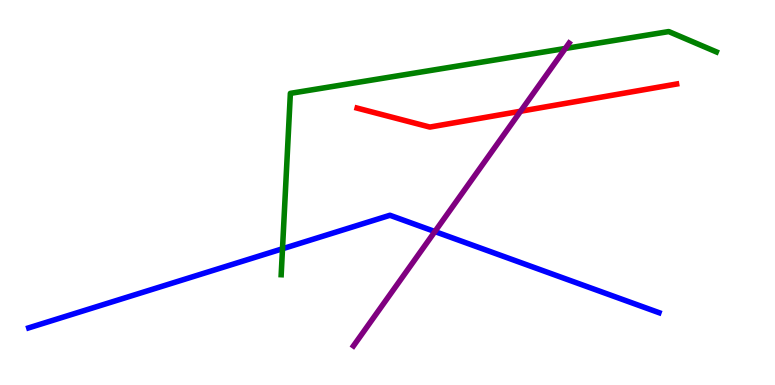[{'lines': ['blue', 'red'], 'intersections': []}, {'lines': ['green', 'red'], 'intersections': []}, {'lines': ['purple', 'red'], 'intersections': [{'x': 6.72, 'y': 7.11}]}, {'lines': ['blue', 'green'], 'intersections': [{'x': 3.65, 'y': 3.54}]}, {'lines': ['blue', 'purple'], 'intersections': [{'x': 5.61, 'y': 3.99}]}, {'lines': ['green', 'purple'], 'intersections': [{'x': 7.29, 'y': 8.74}]}]